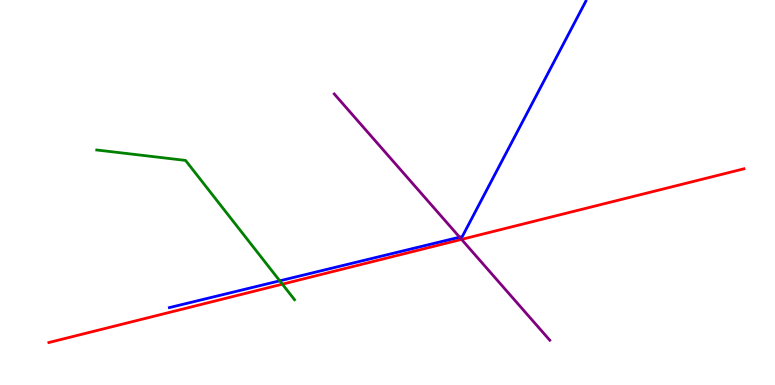[{'lines': ['blue', 'red'], 'intersections': []}, {'lines': ['green', 'red'], 'intersections': [{'x': 3.64, 'y': 2.62}]}, {'lines': ['purple', 'red'], 'intersections': [{'x': 5.96, 'y': 3.78}]}, {'lines': ['blue', 'green'], 'intersections': [{'x': 3.61, 'y': 2.71}]}, {'lines': ['blue', 'purple'], 'intersections': [{'x': 5.93, 'y': 3.84}]}, {'lines': ['green', 'purple'], 'intersections': []}]